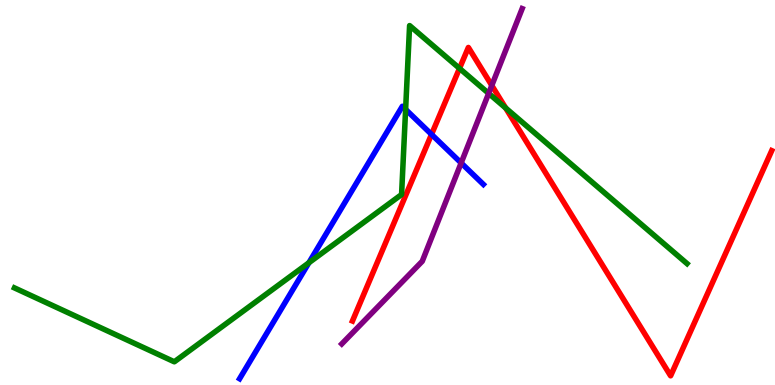[{'lines': ['blue', 'red'], 'intersections': [{'x': 5.57, 'y': 6.51}]}, {'lines': ['green', 'red'], 'intersections': [{'x': 5.93, 'y': 8.22}, {'x': 6.52, 'y': 7.19}]}, {'lines': ['purple', 'red'], 'intersections': [{'x': 6.35, 'y': 7.78}]}, {'lines': ['blue', 'green'], 'intersections': [{'x': 3.99, 'y': 3.17}, {'x': 5.23, 'y': 7.16}]}, {'lines': ['blue', 'purple'], 'intersections': [{'x': 5.95, 'y': 5.77}]}, {'lines': ['green', 'purple'], 'intersections': [{'x': 6.31, 'y': 7.57}]}]